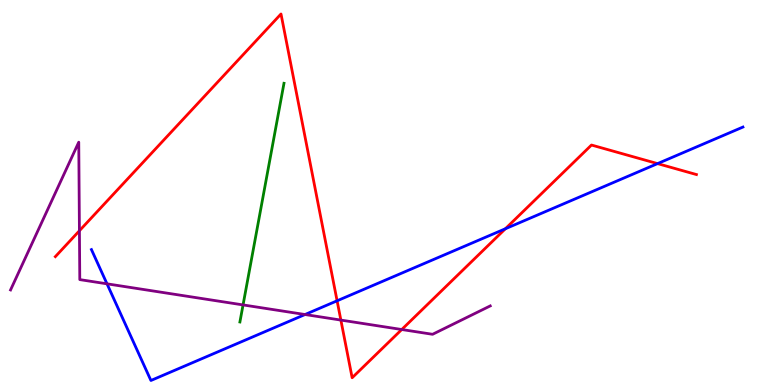[{'lines': ['blue', 'red'], 'intersections': [{'x': 4.35, 'y': 2.19}, {'x': 6.52, 'y': 4.06}, {'x': 8.48, 'y': 5.75}]}, {'lines': ['green', 'red'], 'intersections': []}, {'lines': ['purple', 'red'], 'intersections': [{'x': 1.02, 'y': 4.01}, {'x': 4.4, 'y': 1.69}, {'x': 5.18, 'y': 1.44}]}, {'lines': ['blue', 'green'], 'intersections': []}, {'lines': ['blue', 'purple'], 'intersections': [{'x': 1.38, 'y': 2.63}, {'x': 3.94, 'y': 1.83}]}, {'lines': ['green', 'purple'], 'intersections': [{'x': 3.14, 'y': 2.08}]}]